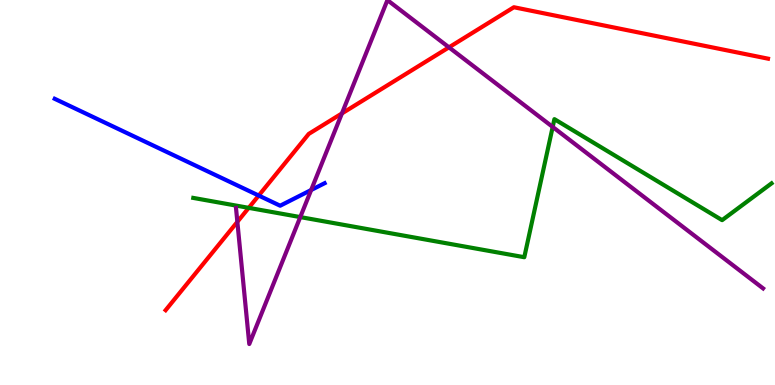[{'lines': ['blue', 'red'], 'intersections': [{'x': 3.34, 'y': 4.92}]}, {'lines': ['green', 'red'], 'intersections': [{'x': 3.21, 'y': 4.6}]}, {'lines': ['purple', 'red'], 'intersections': [{'x': 3.06, 'y': 4.24}, {'x': 4.41, 'y': 7.05}, {'x': 5.79, 'y': 8.77}]}, {'lines': ['blue', 'green'], 'intersections': []}, {'lines': ['blue', 'purple'], 'intersections': [{'x': 4.01, 'y': 5.06}]}, {'lines': ['green', 'purple'], 'intersections': [{'x': 3.87, 'y': 4.36}, {'x': 7.13, 'y': 6.7}]}]